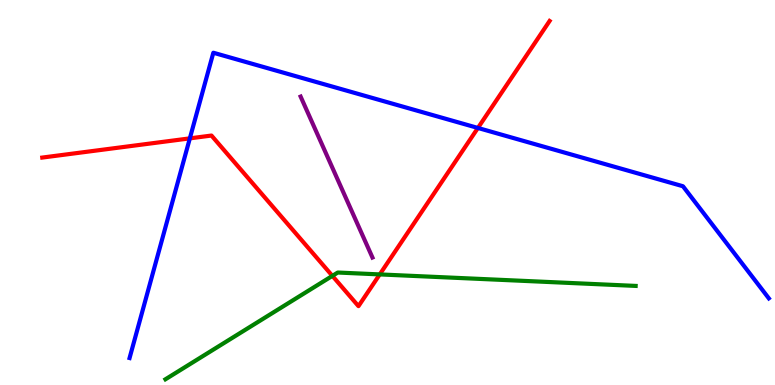[{'lines': ['blue', 'red'], 'intersections': [{'x': 2.45, 'y': 6.41}, {'x': 6.17, 'y': 6.68}]}, {'lines': ['green', 'red'], 'intersections': [{'x': 4.29, 'y': 2.83}, {'x': 4.9, 'y': 2.87}]}, {'lines': ['purple', 'red'], 'intersections': []}, {'lines': ['blue', 'green'], 'intersections': []}, {'lines': ['blue', 'purple'], 'intersections': []}, {'lines': ['green', 'purple'], 'intersections': []}]